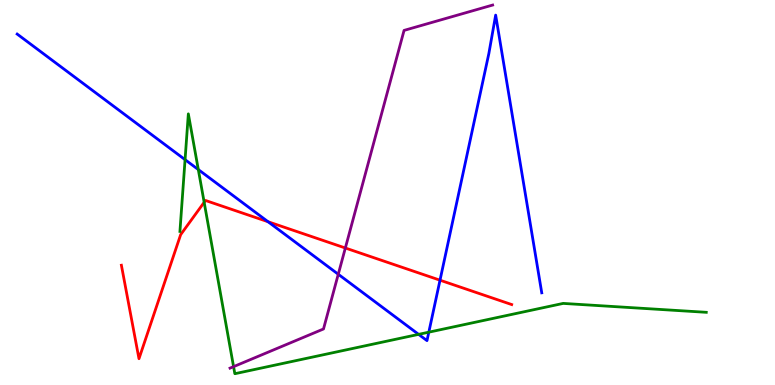[{'lines': ['blue', 'red'], 'intersections': [{'x': 3.46, 'y': 4.24}, {'x': 5.68, 'y': 2.72}]}, {'lines': ['green', 'red'], 'intersections': [{'x': 2.63, 'y': 4.75}]}, {'lines': ['purple', 'red'], 'intersections': [{'x': 4.46, 'y': 3.56}]}, {'lines': ['blue', 'green'], 'intersections': [{'x': 2.39, 'y': 5.85}, {'x': 2.56, 'y': 5.6}, {'x': 5.4, 'y': 1.32}, {'x': 5.53, 'y': 1.37}]}, {'lines': ['blue', 'purple'], 'intersections': [{'x': 4.36, 'y': 2.88}]}, {'lines': ['green', 'purple'], 'intersections': [{'x': 3.01, 'y': 0.477}]}]